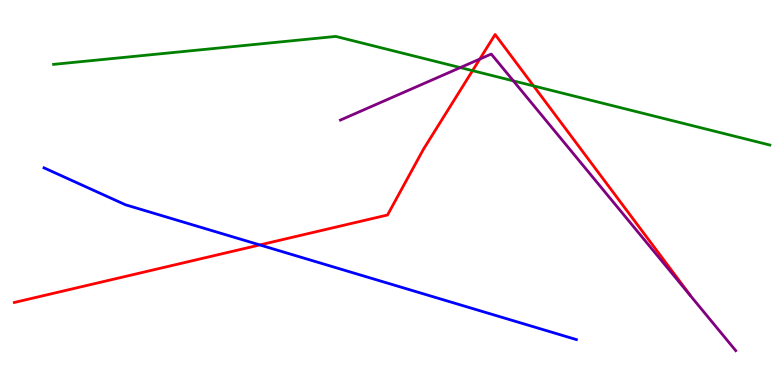[{'lines': ['blue', 'red'], 'intersections': [{'x': 3.35, 'y': 3.64}]}, {'lines': ['green', 'red'], 'intersections': [{'x': 6.1, 'y': 8.17}, {'x': 6.88, 'y': 7.77}]}, {'lines': ['purple', 'red'], 'intersections': [{'x': 6.19, 'y': 8.47}]}, {'lines': ['blue', 'green'], 'intersections': []}, {'lines': ['blue', 'purple'], 'intersections': []}, {'lines': ['green', 'purple'], 'intersections': [{'x': 5.94, 'y': 8.24}, {'x': 6.62, 'y': 7.9}]}]